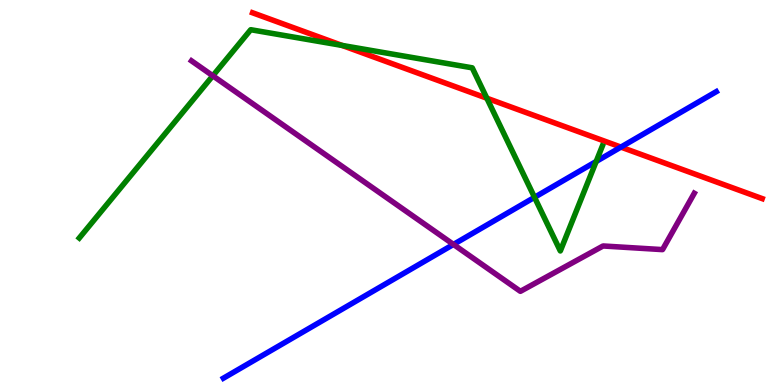[{'lines': ['blue', 'red'], 'intersections': [{'x': 8.01, 'y': 6.18}]}, {'lines': ['green', 'red'], 'intersections': [{'x': 4.41, 'y': 8.82}, {'x': 6.28, 'y': 7.45}]}, {'lines': ['purple', 'red'], 'intersections': []}, {'lines': ['blue', 'green'], 'intersections': [{'x': 6.9, 'y': 4.87}, {'x': 7.69, 'y': 5.81}]}, {'lines': ['blue', 'purple'], 'intersections': [{'x': 5.85, 'y': 3.65}]}, {'lines': ['green', 'purple'], 'intersections': [{'x': 2.75, 'y': 8.03}]}]